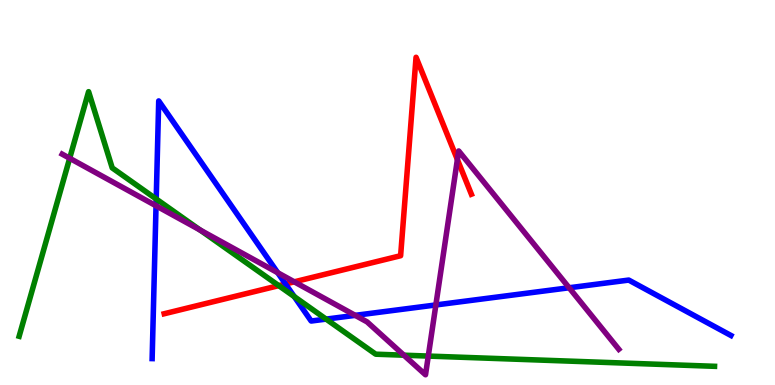[{'lines': ['blue', 'red'], 'intersections': [{'x': 3.68, 'y': 2.62}]}, {'lines': ['green', 'red'], 'intersections': [{'x': 3.6, 'y': 2.58}]}, {'lines': ['purple', 'red'], 'intersections': [{'x': 3.8, 'y': 2.68}, {'x': 5.9, 'y': 5.85}]}, {'lines': ['blue', 'green'], 'intersections': [{'x': 2.02, 'y': 4.83}, {'x': 3.8, 'y': 2.3}, {'x': 4.21, 'y': 1.71}]}, {'lines': ['blue', 'purple'], 'intersections': [{'x': 2.01, 'y': 4.66}, {'x': 3.58, 'y': 2.92}, {'x': 4.58, 'y': 1.81}, {'x': 5.62, 'y': 2.08}, {'x': 7.34, 'y': 2.53}]}, {'lines': ['green', 'purple'], 'intersections': [{'x': 0.899, 'y': 5.89}, {'x': 2.58, 'y': 4.03}, {'x': 5.21, 'y': 0.774}, {'x': 5.53, 'y': 0.751}]}]